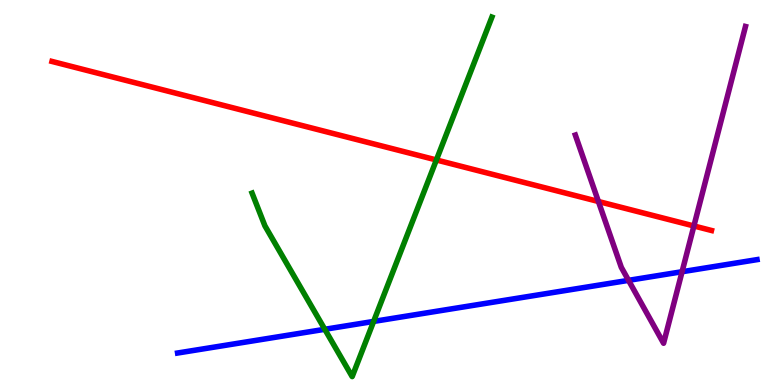[{'lines': ['blue', 'red'], 'intersections': []}, {'lines': ['green', 'red'], 'intersections': [{'x': 5.63, 'y': 5.85}]}, {'lines': ['purple', 'red'], 'intersections': [{'x': 7.72, 'y': 4.77}, {'x': 8.95, 'y': 4.13}]}, {'lines': ['blue', 'green'], 'intersections': [{'x': 4.19, 'y': 1.45}, {'x': 4.82, 'y': 1.65}]}, {'lines': ['blue', 'purple'], 'intersections': [{'x': 8.11, 'y': 2.72}, {'x': 8.8, 'y': 2.94}]}, {'lines': ['green', 'purple'], 'intersections': []}]